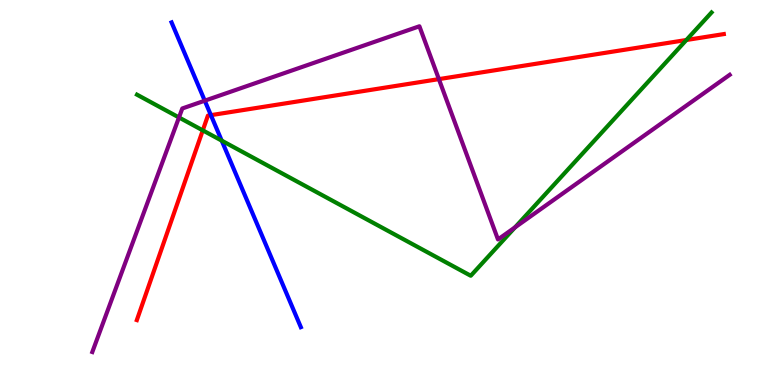[{'lines': ['blue', 'red'], 'intersections': [{'x': 2.72, 'y': 7.01}]}, {'lines': ['green', 'red'], 'intersections': [{'x': 2.62, 'y': 6.61}, {'x': 8.86, 'y': 8.96}]}, {'lines': ['purple', 'red'], 'intersections': [{'x': 5.66, 'y': 7.94}]}, {'lines': ['blue', 'green'], 'intersections': [{'x': 2.86, 'y': 6.35}]}, {'lines': ['blue', 'purple'], 'intersections': [{'x': 2.64, 'y': 7.38}]}, {'lines': ['green', 'purple'], 'intersections': [{'x': 2.31, 'y': 6.95}, {'x': 6.65, 'y': 4.09}]}]